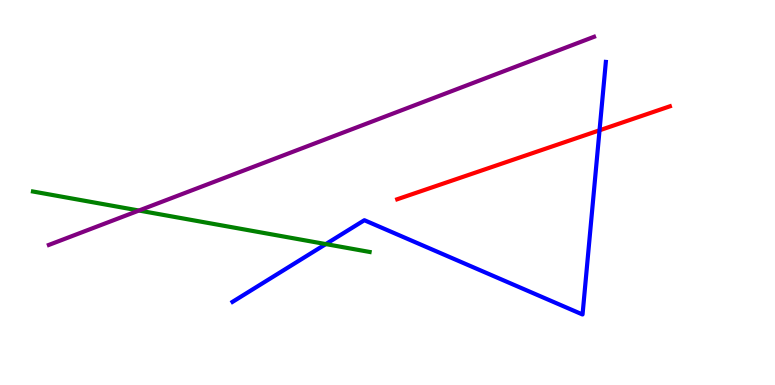[{'lines': ['blue', 'red'], 'intersections': [{'x': 7.74, 'y': 6.62}]}, {'lines': ['green', 'red'], 'intersections': []}, {'lines': ['purple', 'red'], 'intersections': []}, {'lines': ['blue', 'green'], 'intersections': [{'x': 4.2, 'y': 3.66}]}, {'lines': ['blue', 'purple'], 'intersections': []}, {'lines': ['green', 'purple'], 'intersections': [{'x': 1.79, 'y': 4.53}]}]